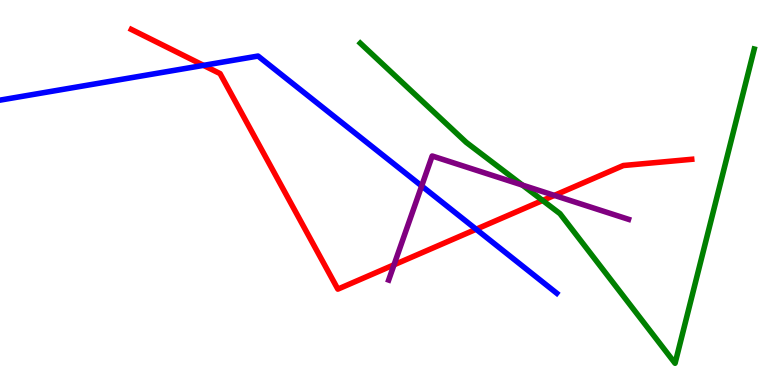[{'lines': ['blue', 'red'], 'intersections': [{'x': 2.63, 'y': 8.3}, {'x': 6.14, 'y': 4.05}]}, {'lines': ['green', 'red'], 'intersections': [{'x': 7.0, 'y': 4.79}]}, {'lines': ['purple', 'red'], 'intersections': [{'x': 5.08, 'y': 3.12}, {'x': 7.15, 'y': 4.92}]}, {'lines': ['blue', 'green'], 'intersections': []}, {'lines': ['blue', 'purple'], 'intersections': [{'x': 5.44, 'y': 5.17}]}, {'lines': ['green', 'purple'], 'intersections': [{'x': 6.74, 'y': 5.19}]}]